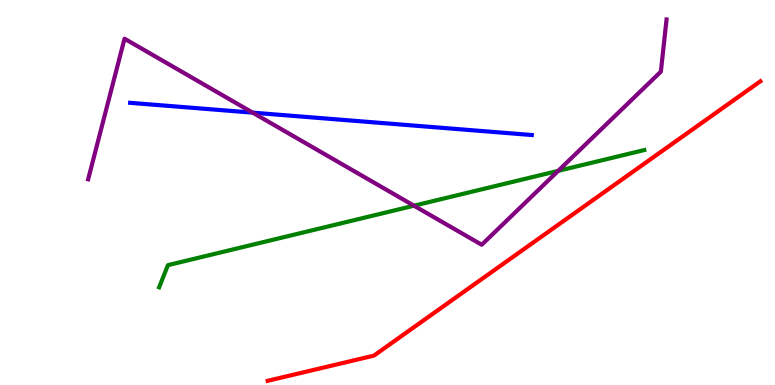[{'lines': ['blue', 'red'], 'intersections': []}, {'lines': ['green', 'red'], 'intersections': []}, {'lines': ['purple', 'red'], 'intersections': []}, {'lines': ['blue', 'green'], 'intersections': []}, {'lines': ['blue', 'purple'], 'intersections': [{'x': 3.26, 'y': 7.07}]}, {'lines': ['green', 'purple'], 'intersections': [{'x': 5.34, 'y': 4.66}, {'x': 7.2, 'y': 5.56}]}]